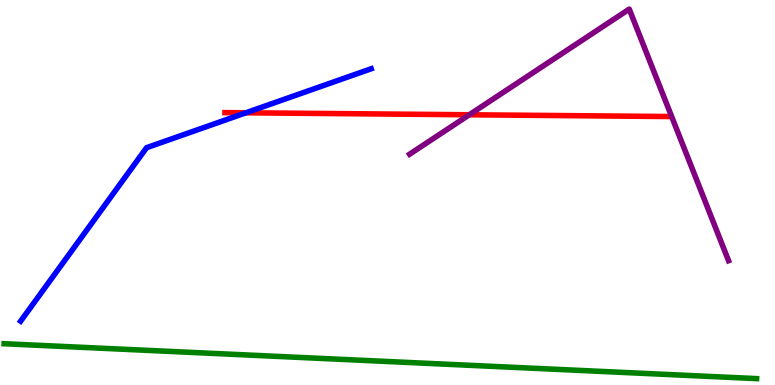[{'lines': ['blue', 'red'], 'intersections': [{'x': 3.17, 'y': 7.07}]}, {'lines': ['green', 'red'], 'intersections': []}, {'lines': ['purple', 'red'], 'intersections': [{'x': 6.06, 'y': 7.02}]}, {'lines': ['blue', 'green'], 'intersections': []}, {'lines': ['blue', 'purple'], 'intersections': []}, {'lines': ['green', 'purple'], 'intersections': []}]